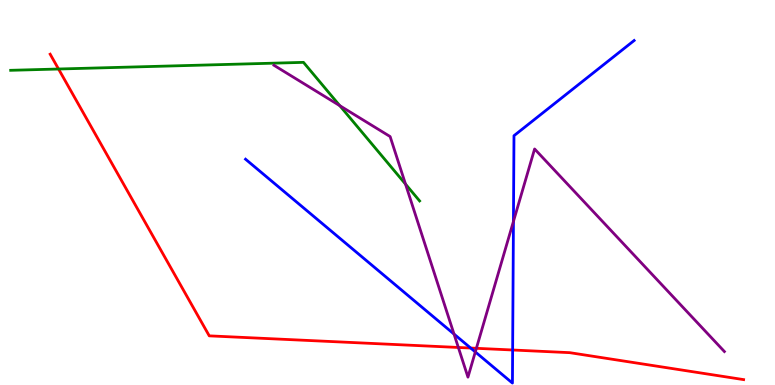[{'lines': ['blue', 'red'], 'intersections': [{'x': 6.07, 'y': 0.96}, {'x': 6.61, 'y': 0.909}]}, {'lines': ['green', 'red'], 'intersections': [{'x': 0.755, 'y': 8.21}]}, {'lines': ['purple', 'red'], 'intersections': [{'x': 5.91, 'y': 0.975}, {'x': 6.15, 'y': 0.953}]}, {'lines': ['blue', 'green'], 'intersections': []}, {'lines': ['blue', 'purple'], 'intersections': [{'x': 5.86, 'y': 1.32}, {'x': 6.13, 'y': 0.859}, {'x': 6.63, 'y': 4.25}]}, {'lines': ['green', 'purple'], 'intersections': [{'x': 4.38, 'y': 7.26}, {'x': 5.23, 'y': 5.22}]}]